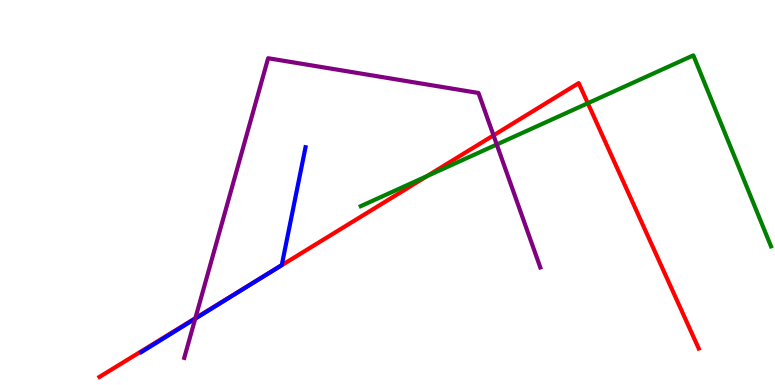[{'lines': ['blue', 'red'], 'intersections': [{'x': 3.51, 'y': 2.95}]}, {'lines': ['green', 'red'], 'intersections': [{'x': 5.51, 'y': 5.43}, {'x': 7.58, 'y': 7.32}]}, {'lines': ['purple', 'red'], 'intersections': [{'x': 2.52, 'y': 1.74}, {'x': 6.37, 'y': 6.48}]}, {'lines': ['blue', 'green'], 'intersections': []}, {'lines': ['blue', 'purple'], 'intersections': [{'x': 2.52, 'y': 1.72}]}, {'lines': ['green', 'purple'], 'intersections': [{'x': 6.41, 'y': 6.25}]}]